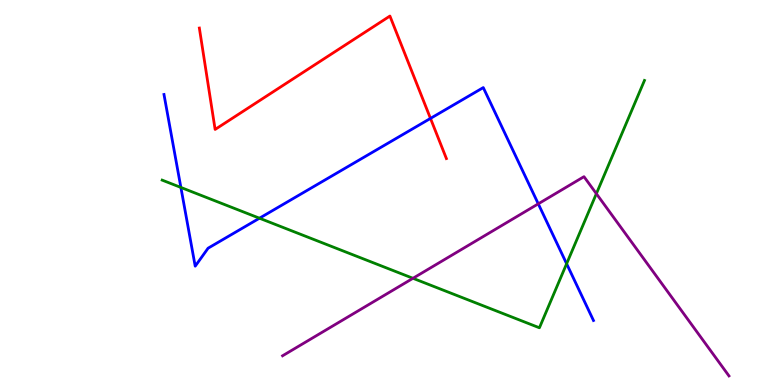[{'lines': ['blue', 'red'], 'intersections': [{'x': 5.55, 'y': 6.92}]}, {'lines': ['green', 'red'], 'intersections': []}, {'lines': ['purple', 'red'], 'intersections': []}, {'lines': ['blue', 'green'], 'intersections': [{'x': 2.33, 'y': 5.13}, {'x': 3.35, 'y': 4.33}, {'x': 7.31, 'y': 3.15}]}, {'lines': ['blue', 'purple'], 'intersections': [{'x': 6.95, 'y': 4.71}]}, {'lines': ['green', 'purple'], 'intersections': [{'x': 5.33, 'y': 2.77}, {'x': 7.7, 'y': 4.97}]}]